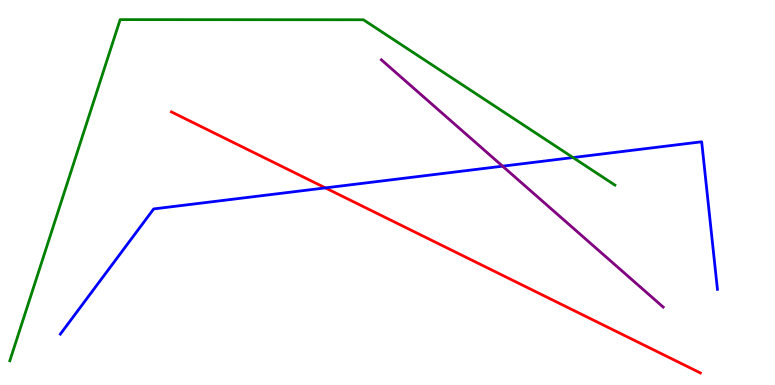[{'lines': ['blue', 'red'], 'intersections': [{'x': 4.2, 'y': 5.12}]}, {'lines': ['green', 'red'], 'intersections': []}, {'lines': ['purple', 'red'], 'intersections': []}, {'lines': ['blue', 'green'], 'intersections': [{'x': 7.39, 'y': 5.91}]}, {'lines': ['blue', 'purple'], 'intersections': [{'x': 6.48, 'y': 5.68}]}, {'lines': ['green', 'purple'], 'intersections': []}]